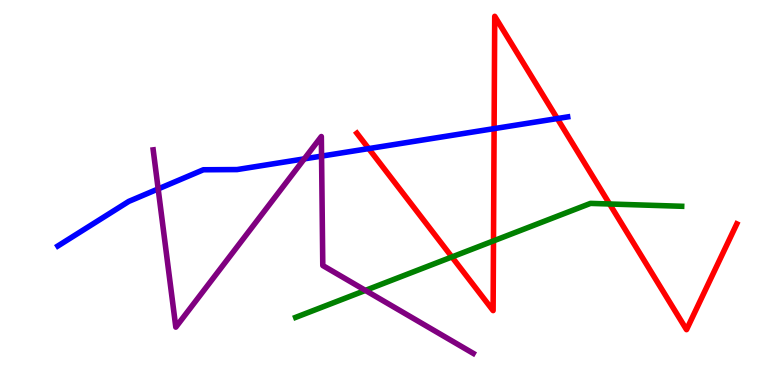[{'lines': ['blue', 'red'], 'intersections': [{'x': 4.76, 'y': 6.14}, {'x': 6.38, 'y': 6.66}, {'x': 7.19, 'y': 6.92}]}, {'lines': ['green', 'red'], 'intersections': [{'x': 5.83, 'y': 3.33}, {'x': 6.37, 'y': 3.74}, {'x': 7.87, 'y': 4.7}]}, {'lines': ['purple', 'red'], 'intersections': []}, {'lines': ['blue', 'green'], 'intersections': []}, {'lines': ['blue', 'purple'], 'intersections': [{'x': 2.04, 'y': 5.09}, {'x': 3.93, 'y': 5.87}, {'x': 4.15, 'y': 5.95}]}, {'lines': ['green', 'purple'], 'intersections': [{'x': 4.71, 'y': 2.46}]}]